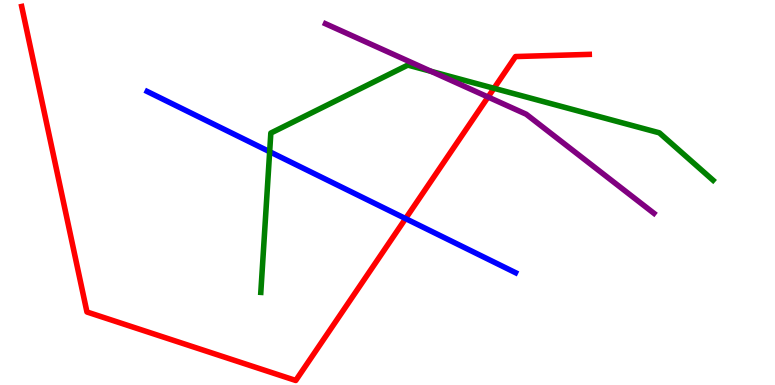[{'lines': ['blue', 'red'], 'intersections': [{'x': 5.23, 'y': 4.32}]}, {'lines': ['green', 'red'], 'intersections': [{'x': 6.37, 'y': 7.71}]}, {'lines': ['purple', 'red'], 'intersections': [{'x': 6.3, 'y': 7.48}]}, {'lines': ['blue', 'green'], 'intersections': [{'x': 3.48, 'y': 6.06}]}, {'lines': ['blue', 'purple'], 'intersections': []}, {'lines': ['green', 'purple'], 'intersections': [{'x': 5.56, 'y': 8.15}]}]